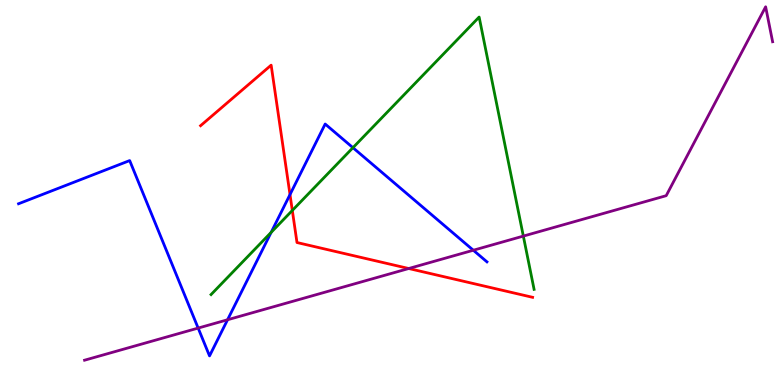[{'lines': ['blue', 'red'], 'intersections': [{'x': 3.74, 'y': 4.95}]}, {'lines': ['green', 'red'], 'intersections': [{'x': 3.77, 'y': 4.53}]}, {'lines': ['purple', 'red'], 'intersections': [{'x': 5.27, 'y': 3.03}]}, {'lines': ['blue', 'green'], 'intersections': [{'x': 3.5, 'y': 3.96}, {'x': 4.55, 'y': 6.16}]}, {'lines': ['blue', 'purple'], 'intersections': [{'x': 2.56, 'y': 1.48}, {'x': 2.94, 'y': 1.69}, {'x': 6.11, 'y': 3.5}]}, {'lines': ['green', 'purple'], 'intersections': [{'x': 6.75, 'y': 3.87}]}]